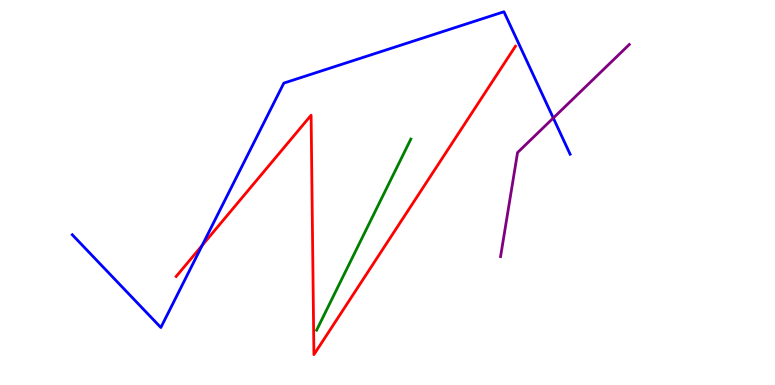[{'lines': ['blue', 'red'], 'intersections': [{'x': 2.61, 'y': 3.63}]}, {'lines': ['green', 'red'], 'intersections': []}, {'lines': ['purple', 'red'], 'intersections': []}, {'lines': ['blue', 'green'], 'intersections': []}, {'lines': ['blue', 'purple'], 'intersections': [{'x': 7.14, 'y': 6.93}]}, {'lines': ['green', 'purple'], 'intersections': []}]